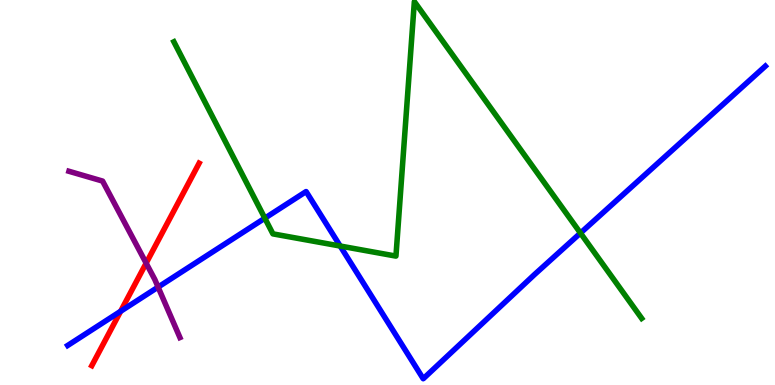[{'lines': ['blue', 'red'], 'intersections': [{'x': 1.56, 'y': 1.91}]}, {'lines': ['green', 'red'], 'intersections': []}, {'lines': ['purple', 'red'], 'intersections': [{'x': 1.89, 'y': 3.16}]}, {'lines': ['blue', 'green'], 'intersections': [{'x': 3.42, 'y': 4.33}, {'x': 4.39, 'y': 3.61}, {'x': 7.49, 'y': 3.95}]}, {'lines': ['blue', 'purple'], 'intersections': [{'x': 2.04, 'y': 2.54}]}, {'lines': ['green', 'purple'], 'intersections': []}]